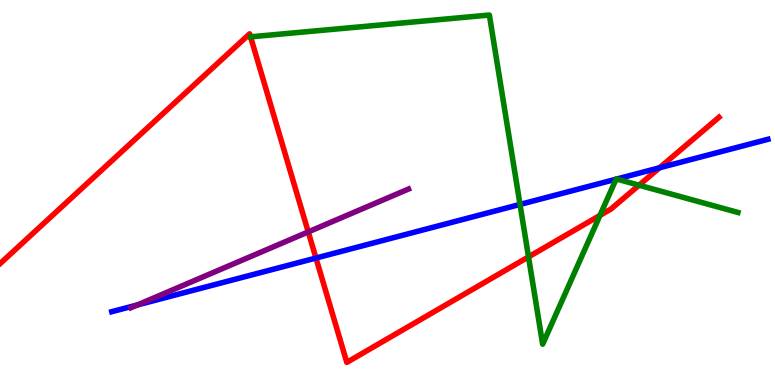[{'lines': ['blue', 'red'], 'intersections': [{'x': 4.08, 'y': 3.3}, {'x': 8.51, 'y': 5.64}]}, {'lines': ['green', 'red'], 'intersections': [{'x': 6.82, 'y': 3.33}, {'x': 7.74, 'y': 4.4}, {'x': 8.25, 'y': 5.19}]}, {'lines': ['purple', 'red'], 'intersections': [{'x': 3.98, 'y': 3.98}]}, {'lines': ['blue', 'green'], 'intersections': [{'x': 6.71, 'y': 4.69}, {'x': 7.95, 'y': 5.35}, {'x': 7.96, 'y': 5.35}]}, {'lines': ['blue', 'purple'], 'intersections': [{'x': 1.77, 'y': 2.08}]}, {'lines': ['green', 'purple'], 'intersections': []}]